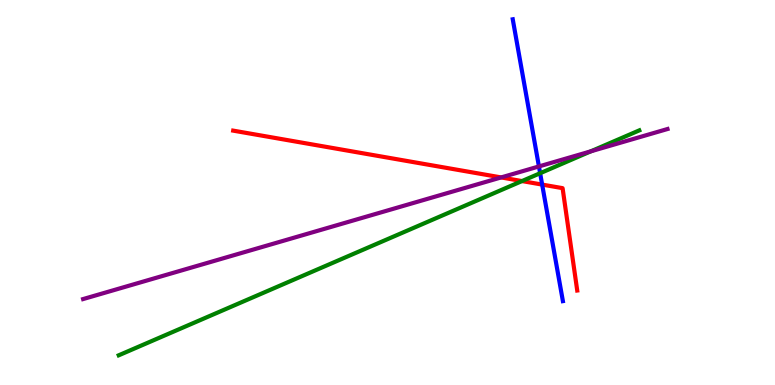[{'lines': ['blue', 'red'], 'intersections': [{'x': 7.0, 'y': 5.21}]}, {'lines': ['green', 'red'], 'intersections': [{'x': 6.74, 'y': 5.3}]}, {'lines': ['purple', 'red'], 'intersections': [{'x': 6.47, 'y': 5.39}]}, {'lines': ['blue', 'green'], 'intersections': [{'x': 6.97, 'y': 5.5}]}, {'lines': ['blue', 'purple'], 'intersections': [{'x': 6.95, 'y': 5.68}]}, {'lines': ['green', 'purple'], 'intersections': [{'x': 7.62, 'y': 6.07}]}]